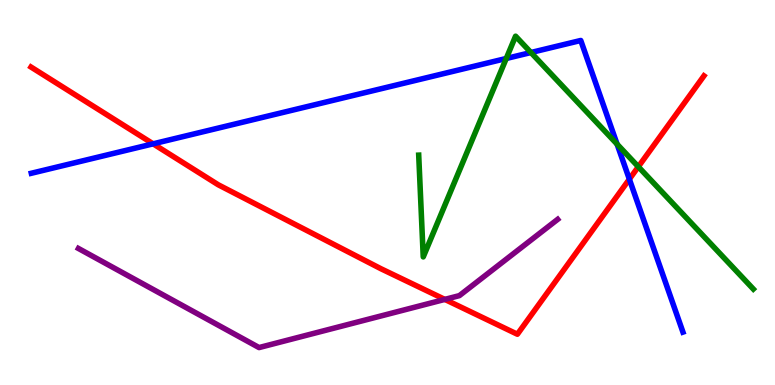[{'lines': ['blue', 'red'], 'intersections': [{'x': 1.98, 'y': 6.26}, {'x': 8.12, 'y': 5.35}]}, {'lines': ['green', 'red'], 'intersections': [{'x': 8.24, 'y': 5.67}]}, {'lines': ['purple', 'red'], 'intersections': [{'x': 5.74, 'y': 2.22}]}, {'lines': ['blue', 'green'], 'intersections': [{'x': 6.53, 'y': 8.48}, {'x': 6.85, 'y': 8.64}, {'x': 7.96, 'y': 6.26}]}, {'lines': ['blue', 'purple'], 'intersections': []}, {'lines': ['green', 'purple'], 'intersections': []}]